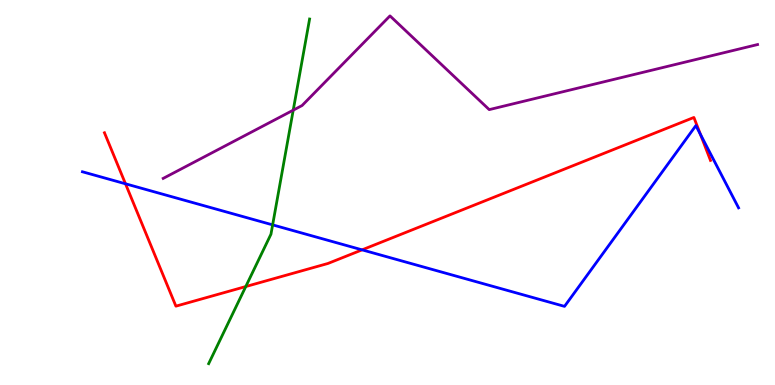[{'lines': ['blue', 'red'], 'intersections': [{'x': 1.62, 'y': 5.23}, {'x': 4.67, 'y': 3.51}, {'x': 9.04, 'y': 6.51}]}, {'lines': ['green', 'red'], 'intersections': [{'x': 3.17, 'y': 2.56}]}, {'lines': ['purple', 'red'], 'intersections': []}, {'lines': ['blue', 'green'], 'intersections': [{'x': 3.52, 'y': 4.16}]}, {'lines': ['blue', 'purple'], 'intersections': []}, {'lines': ['green', 'purple'], 'intersections': [{'x': 3.78, 'y': 7.14}]}]